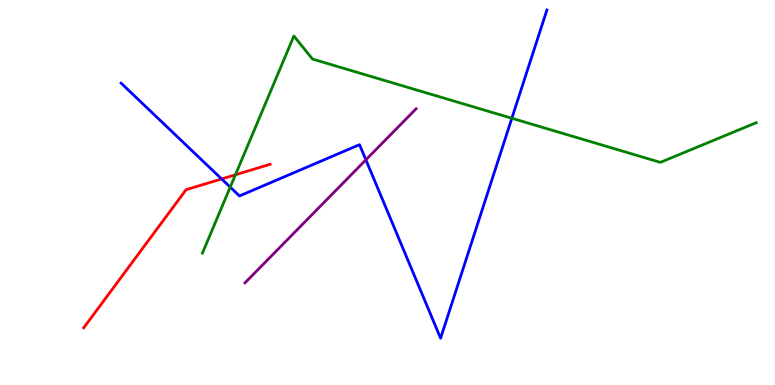[{'lines': ['blue', 'red'], 'intersections': [{'x': 2.86, 'y': 5.35}]}, {'lines': ['green', 'red'], 'intersections': [{'x': 3.04, 'y': 5.46}]}, {'lines': ['purple', 'red'], 'intersections': []}, {'lines': ['blue', 'green'], 'intersections': [{'x': 2.97, 'y': 5.14}, {'x': 6.6, 'y': 6.93}]}, {'lines': ['blue', 'purple'], 'intersections': [{'x': 4.72, 'y': 5.85}]}, {'lines': ['green', 'purple'], 'intersections': []}]